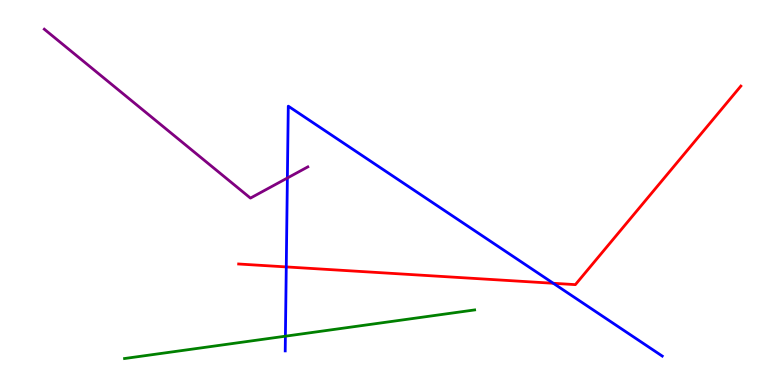[{'lines': ['blue', 'red'], 'intersections': [{'x': 3.69, 'y': 3.07}, {'x': 7.14, 'y': 2.64}]}, {'lines': ['green', 'red'], 'intersections': []}, {'lines': ['purple', 'red'], 'intersections': []}, {'lines': ['blue', 'green'], 'intersections': [{'x': 3.68, 'y': 1.27}]}, {'lines': ['blue', 'purple'], 'intersections': [{'x': 3.71, 'y': 5.38}]}, {'lines': ['green', 'purple'], 'intersections': []}]